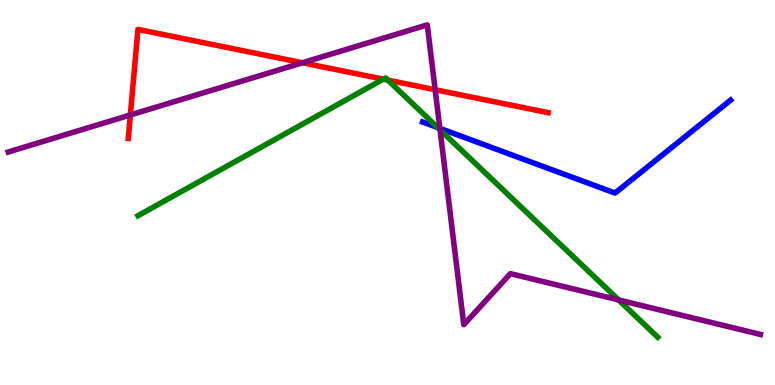[{'lines': ['blue', 'red'], 'intersections': []}, {'lines': ['green', 'red'], 'intersections': [{'x': 4.95, 'y': 7.94}, {'x': 5.0, 'y': 7.92}]}, {'lines': ['purple', 'red'], 'intersections': [{'x': 1.68, 'y': 7.01}, {'x': 3.9, 'y': 8.37}, {'x': 5.61, 'y': 7.67}]}, {'lines': ['blue', 'green'], 'intersections': [{'x': 5.65, 'y': 6.69}]}, {'lines': ['blue', 'purple'], 'intersections': [{'x': 5.68, 'y': 6.67}]}, {'lines': ['green', 'purple'], 'intersections': [{'x': 5.68, 'y': 6.63}, {'x': 7.98, 'y': 2.21}]}]